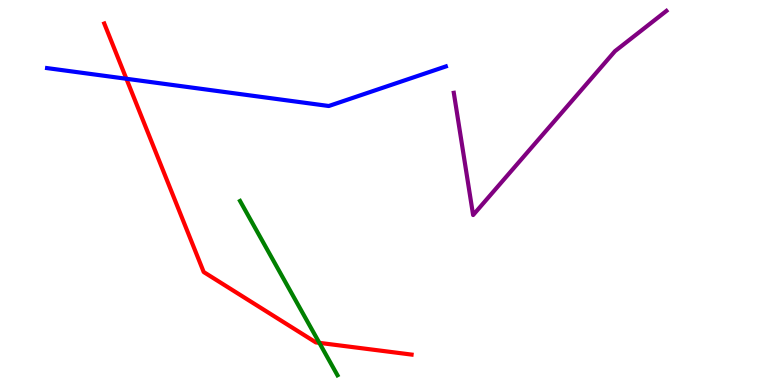[{'lines': ['blue', 'red'], 'intersections': [{'x': 1.63, 'y': 7.95}]}, {'lines': ['green', 'red'], 'intersections': [{'x': 4.12, 'y': 1.09}]}, {'lines': ['purple', 'red'], 'intersections': []}, {'lines': ['blue', 'green'], 'intersections': []}, {'lines': ['blue', 'purple'], 'intersections': []}, {'lines': ['green', 'purple'], 'intersections': []}]